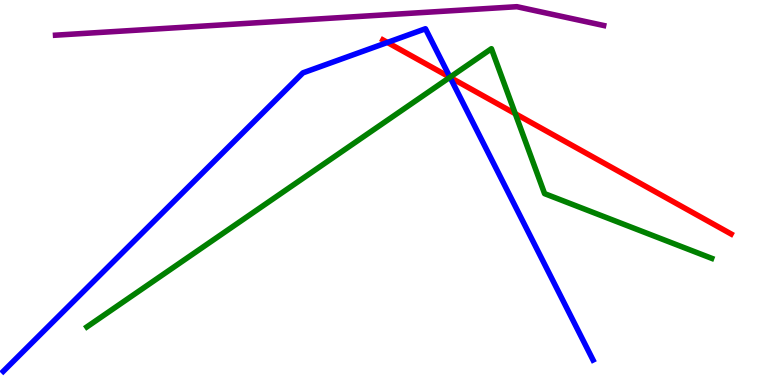[{'lines': ['blue', 'red'], 'intersections': [{'x': 5.0, 'y': 8.9}, {'x': 5.81, 'y': 7.99}]}, {'lines': ['green', 'red'], 'intersections': [{'x': 5.81, 'y': 7.99}, {'x': 6.65, 'y': 7.05}]}, {'lines': ['purple', 'red'], 'intersections': []}, {'lines': ['blue', 'green'], 'intersections': [{'x': 5.81, 'y': 7.99}]}, {'lines': ['blue', 'purple'], 'intersections': []}, {'lines': ['green', 'purple'], 'intersections': []}]